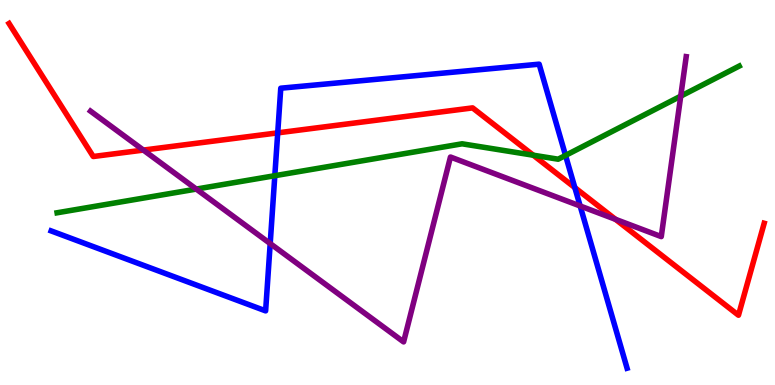[{'lines': ['blue', 'red'], 'intersections': [{'x': 3.58, 'y': 6.55}, {'x': 7.42, 'y': 5.13}]}, {'lines': ['green', 'red'], 'intersections': [{'x': 6.88, 'y': 5.97}]}, {'lines': ['purple', 'red'], 'intersections': [{'x': 1.85, 'y': 6.1}, {'x': 7.94, 'y': 4.3}]}, {'lines': ['blue', 'green'], 'intersections': [{'x': 3.55, 'y': 5.44}, {'x': 7.3, 'y': 5.96}]}, {'lines': ['blue', 'purple'], 'intersections': [{'x': 3.49, 'y': 3.67}, {'x': 7.49, 'y': 4.65}]}, {'lines': ['green', 'purple'], 'intersections': [{'x': 2.53, 'y': 5.09}, {'x': 8.78, 'y': 7.5}]}]